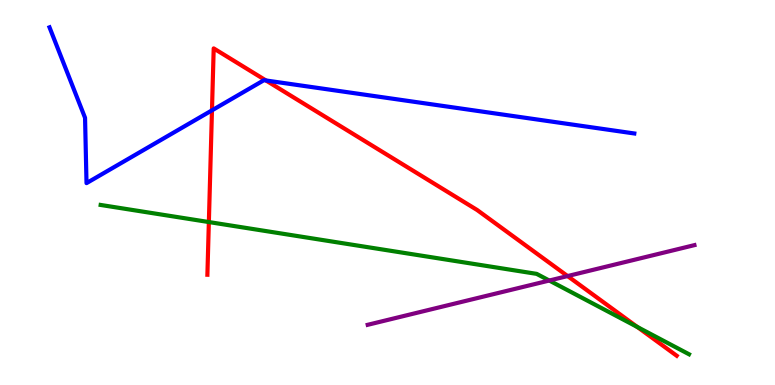[{'lines': ['blue', 'red'], 'intersections': [{'x': 2.74, 'y': 7.13}, {'x': 3.43, 'y': 7.91}]}, {'lines': ['green', 'red'], 'intersections': [{'x': 2.69, 'y': 4.23}, {'x': 8.22, 'y': 1.51}]}, {'lines': ['purple', 'red'], 'intersections': [{'x': 7.32, 'y': 2.83}]}, {'lines': ['blue', 'green'], 'intersections': []}, {'lines': ['blue', 'purple'], 'intersections': []}, {'lines': ['green', 'purple'], 'intersections': [{'x': 7.09, 'y': 2.71}]}]